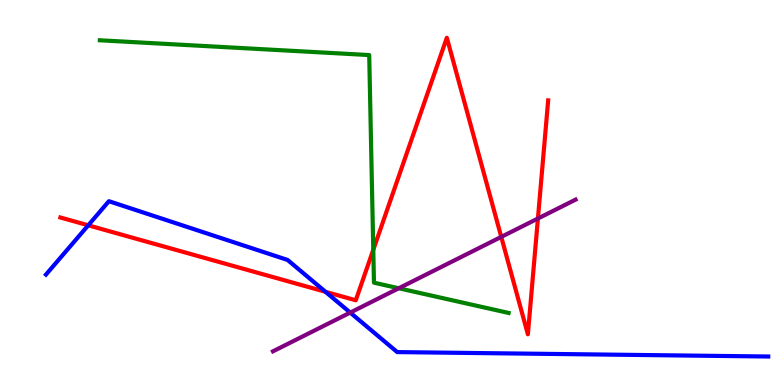[{'lines': ['blue', 'red'], 'intersections': [{'x': 1.14, 'y': 4.15}, {'x': 4.2, 'y': 2.42}]}, {'lines': ['green', 'red'], 'intersections': [{'x': 4.82, 'y': 3.51}]}, {'lines': ['purple', 'red'], 'intersections': [{'x': 6.47, 'y': 3.85}, {'x': 6.94, 'y': 4.32}]}, {'lines': ['blue', 'green'], 'intersections': []}, {'lines': ['blue', 'purple'], 'intersections': [{'x': 4.52, 'y': 1.88}]}, {'lines': ['green', 'purple'], 'intersections': [{'x': 5.15, 'y': 2.51}]}]